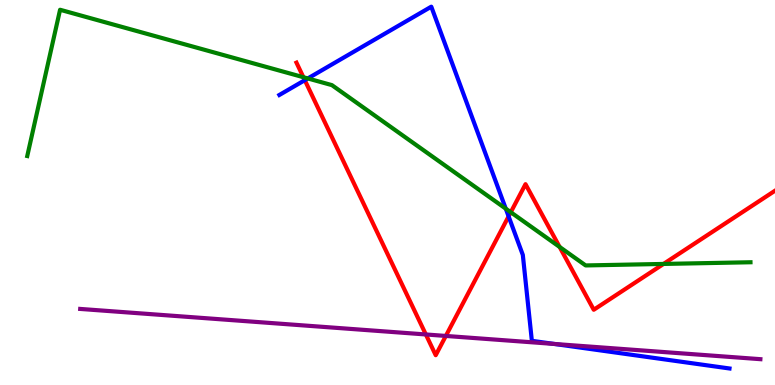[{'lines': ['blue', 'red'], 'intersections': [{'x': 3.93, 'y': 7.92}, {'x': 6.56, 'y': 4.38}]}, {'lines': ['green', 'red'], 'intersections': [{'x': 3.91, 'y': 7.99}, {'x': 6.59, 'y': 4.49}, {'x': 7.22, 'y': 3.59}, {'x': 8.56, 'y': 3.14}]}, {'lines': ['purple', 'red'], 'intersections': [{'x': 5.49, 'y': 1.31}, {'x': 5.75, 'y': 1.27}]}, {'lines': ['blue', 'green'], 'intersections': [{'x': 3.97, 'y': 7.96}, {'x': 6.53, 'y': 4.58}]}, {'lines': ['blue', 'purple'], 'intersections': [{'x': 7.15, 'y': 1.07}]}, {'lines': ['green', 'purple'], 'intersections': []}]